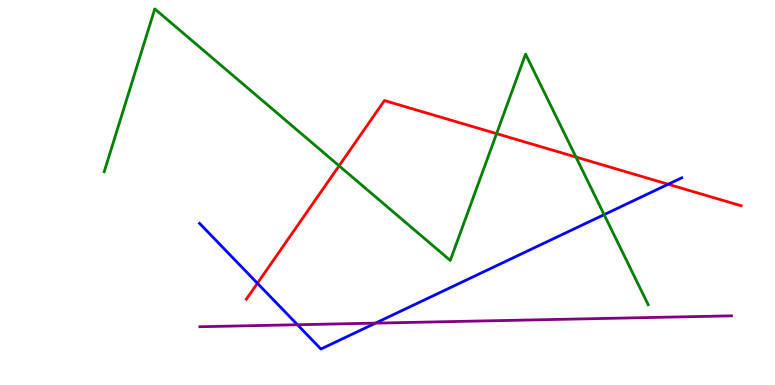[{'lines': ['blue', 'red'], 'intersections': [{'x': 3.32, 'y': 2.64}, {'x': 8.62, 'y': 5.21}]}, {'lines': ['green', 'red'], 'intersections': [{'x': 4.38, 'y': 5.69}, {'x': 6.41, 'y': 6.53}, {'x': 7.43, 'y': 5.92}]}, {'lines': ['purple', 'red'], 'intersections': []}, {'lines': ['blue', 'green'], 'intersections': [{'x': 7.8, 'y': 4.42}]}, {'lines': ['blue', 'purple'], 'intersections': [{'x': 3.84, 'y': 1.57}, {'x': 4.84, 'y': 1.61}]}, {'lines': ['green', 'purple'], 'intersections': []}]